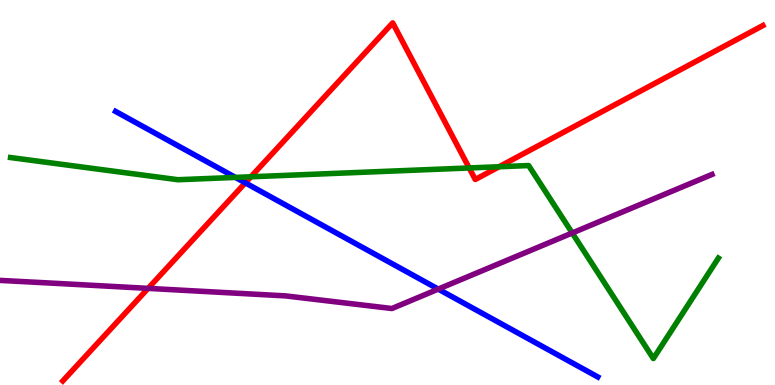[{'lines': ['blue', 'red'], 'intersections': [{'x': 3.17, 'y': 5.25}]}, {'lines': ['green', 'red'], 'intersections': [{'x': 3.24, 'y': 5.41}, {'x': 6.05, 'y': 5.64}, {'x': 6.44, 'y': 5.67}]}, {'lines': ['purple', 'red'], 'intersections': [{'x': 1.91, 'y': 2.51}]}, {'lines': ['blue', 'green'], 'intersections': [{'x': 3.04, 'y': 5.39}]}, {'lines': ['blue', 'purple'], 'intersections': [{'x': 5.65, 'y': 2.49}]}, {'lines': ['green', 'purple'], 'intersections': [{'x': 7.38, 'y': 3.95}]}]